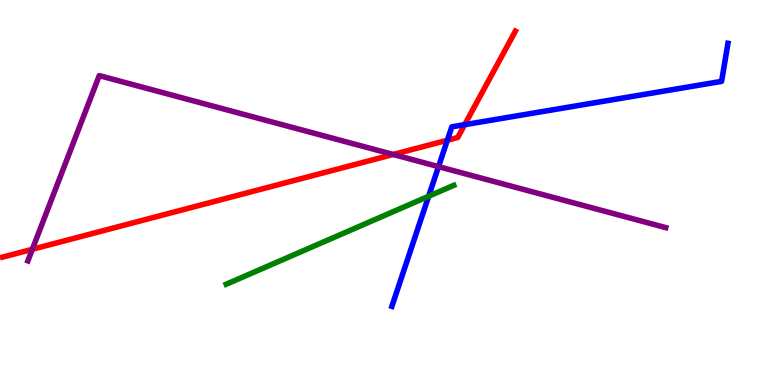[{'lines': ['blue', 'red'], 'intersections': [{'x': 5.77, 'y': 6.36}, {'x': 6.0, 'y': 6.76}]}, {'lines': ['green', 'red'], 'intersections': []}, {'lines': ['purple', 'red'], 'intersections': [{'x': 0.417, 'y': 3.52}, {'x': 5.07, 'y': 5.99}]}, {'lines': ['blue', 'green'], 'intersections': [{'x': 5.53, 'y': 4.9}]}, {'lines': ['blue', 'purple'], 'intersections': [{'x': 5.66, 'y': 5.67}]}, {'lines': ['green', 'purple'], 'intersections': []}]